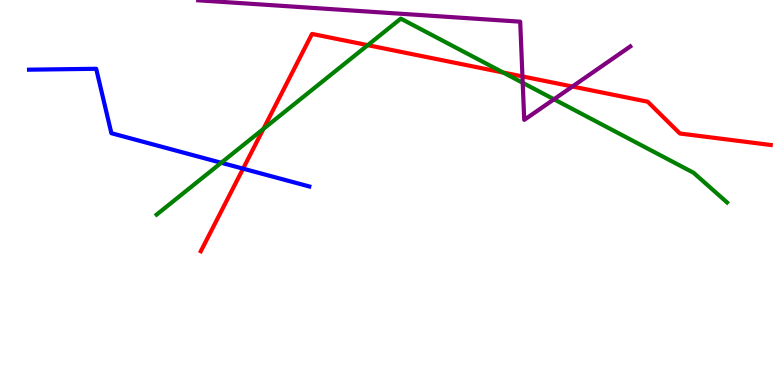[{'lines': ['blue', 'red'], 'intersections': [{'x': 3.14, 'y': 5.62}]}, {'lines': ['green', 'red'], 'intersections': [{'x': 3.4, 'y': 6.65}, {'x': 4.74, 'y': 8.83}, {'x': 6.49, 'y': 8.12}]}, {'lines': ['purple', 'red'], 'intersections': [{'x': 6.74, 'y': 8.01}, {'x': 7.39, 'y': 7.75}]}, {'lines': ['blue', 'green'], 'intersections': [{'x': 2.85, 'y': 5.77}]}, {'lines': ['blue', 'purple'], 'intersections': []}, {'lines': ['green', 'purple'], 'intersections': [{'x': 6.74, 'y': 7.85}, {'x': 7.15, 'y': 7.42}]}]